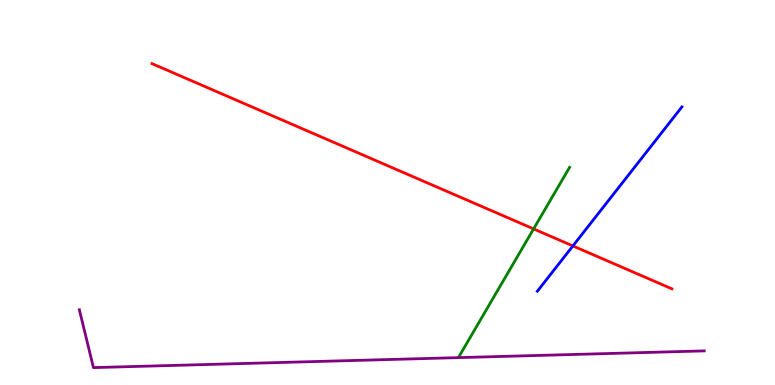[{'lines': ['blue', 'red'], 'intersections': [{'x': 7.39, 'y': 3.61}]}, {'lines': ['green', 'red'], 'intersections': [{'x': 6.89, 'y': 4.05}]}, {'lines': ['purple', 'red'], 'intersections': []}, {'lines': ['blue', 'green'], 'intersections': []}, {'lines': ['blue', 'purple'], 'intersections': []}, {'lines': ['green', 'purple'], 'intersections': []}]